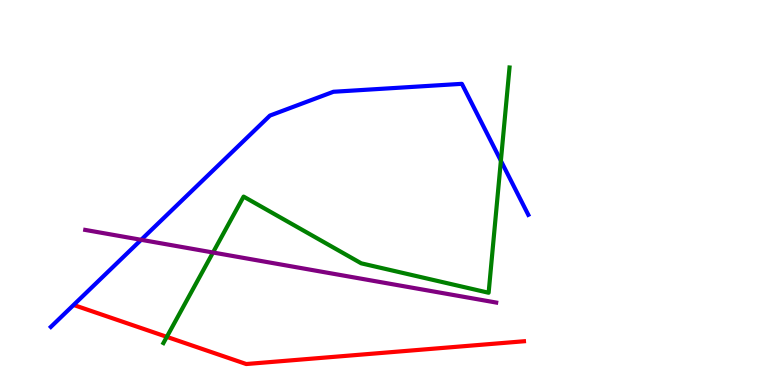[{'lines': ['blue', 'red'], 'intersections': []}, {'lines': ['green', 'red'], 'intersections': [{'x': 2.15, 'y': 1.25}]}, {'lines': ['purple', 'red'], 'intersections': []}, {'lines': ['blue', 'green'], 'intersections': [{'x': 6.46, 'y': 5.82}]}, {'lines': ['blue', 'purple'], 'intersections': [{'x': 1.82, 'y': 3.77}]}, {'lines': ['green', 'purple'], 'intersections': [{'x': 2.75, 'y': 3.44}]}]